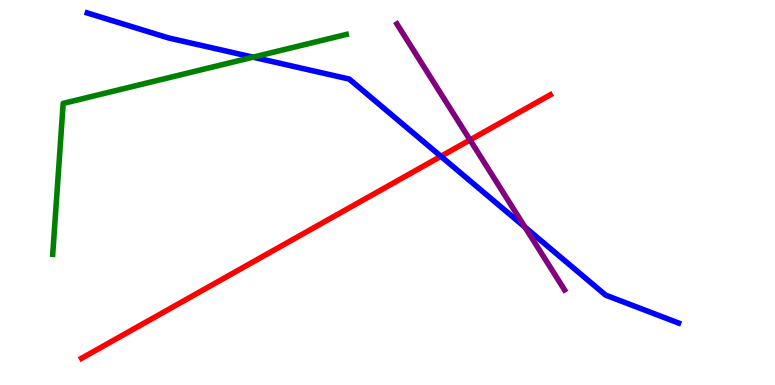[{'lines': ['blue', 'red'], 'intersections': [{'x': 5.69, 'y': 5.94}]}, {'lines': ['green', 'red'], 'intersections': []}, {'lines': ['purple', 'red'], 'intersections': [{'x': 6.06, 'y': 6.36}]}, {'lines': ['blue', 'green'], 'intersections': [{'x': 3.26, 'y': 8.51}]}, {'lines': ['blue', 'purple'], 'intersections': [{'x': 6.77, 'y': 4.1}]}, {'lines': ['green', 'purple'], 'intersections': []}]